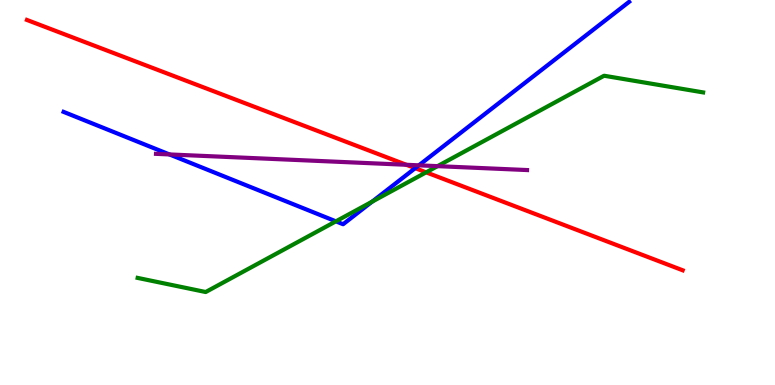[{'lines': ['blue', 'red'], 'intersections': [{'x': 5.36, 'y': 5.63}]}, {'lines': ['green', 'red'], 'intersections': [{'x': 5.5, 'y': 5.52}]}, {'lines': ['purple', 'red'], 'intersections': [{'x': 5.24, 'y': 5.72}]}, {'lines': ['blue', 'green'], 'intersections': [{'x': 4.33, 'y': 4.25}, {'x': 4.8, 'y': 4.76}]}, {'lines': ['blue', 'purple'], 'intersections': [{'x': 2.19, 'y': 5.99}, {'x': 5.4, 'y': 5.71}]}, {'lines': ['green', 'purple'], 'intersections': [{'x': 5.65, 'y': 5.68}]}]